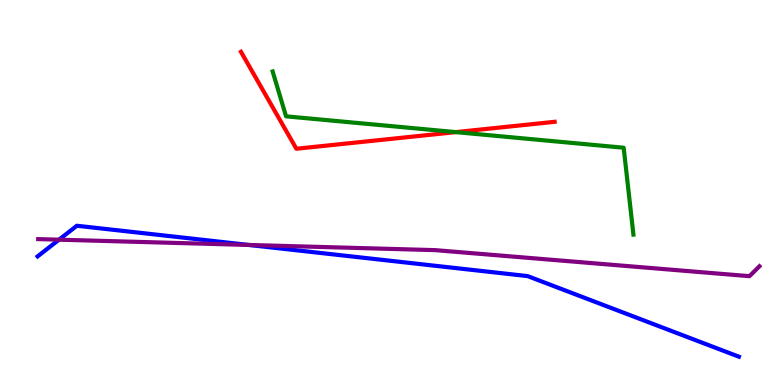[{'lines': ['blue', 'red'], 'intersections': []}, {'lines': ['green', 'red'], 'intersections': [{'x': 5.88, 'y': 6.57}]}, {'lines': ['purple', 'red'], 'intersections': []}, {'lines': ['blue', 'green'], 'intersections': []}, {'lines': ['blue', 'purple'], 'intersections': [{'x': 0.761, 'y': 3.77}, {'x': 3.21, 'y': 3.64}]}, {'lines': ['green', 'purple'], 'intersections': []}]